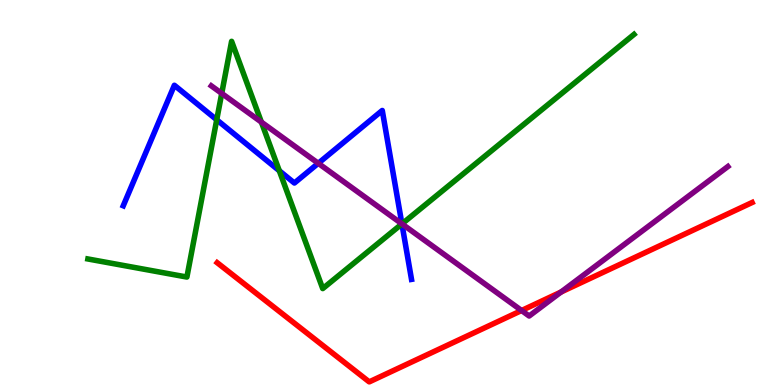[{'lines': ['blue', 'red'], 'intersections': []}, {'lines': ['green', 'red'], 'intersections': []}, {'lines': ['purple', 'red'], 'intersections': [{'x': 6.73, 'y': 1.93}, {'x': 7.24, 'y': 2.41}]}, {'lines': ['blue', 'green'], 'intersections': [{'x': 2.8, 'y': 6.89}, {'x': 3.6, 'y': 5.57}, {'x': 5.19, 'y': 4.18}]}, {'lines': ['blue', 'purple'], 'intersections': [{'x': 4.11, 'y': 5.76}, {'x': 5.19, 'y': 4.19}]}, {'lines': ['green', 'purple'], 'intersections': [{'x': 2.86, 'y': 7.57}, {'x': 3.37, 'y': 6.83}, {'x': 5.19, 'y': 4.18}]}]